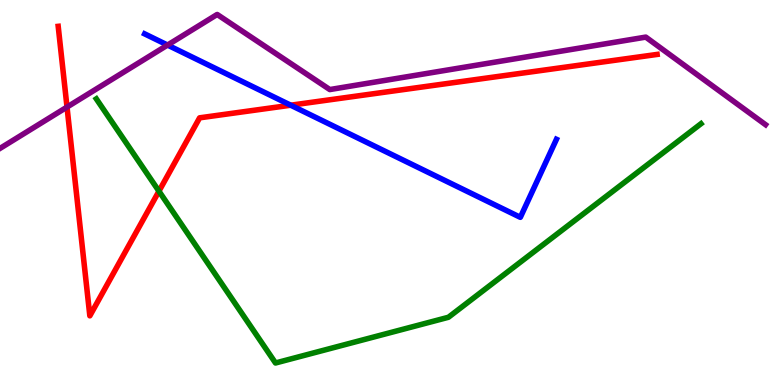[{'lines': ['blue', 'red'], 'intersections': [{'x': 3.75, 'y': 7.27}]}, {'lines': ['green', 'red'], 'intersections': [{'x': 2.05, 'y': 5.03}]}, {'lines': ['purple', 'red'], 'intersections': [{'x': 0.865, 'y': 7.22}]}, {'lines': ['blue', 'green'], 'intersections': []}, {'lines': ['blue', 'purple'], 'intersections': [{'x': 2.16, 'y': 8.83}]}, {'lines': ['green', 'purple'], 'intersections': []}]